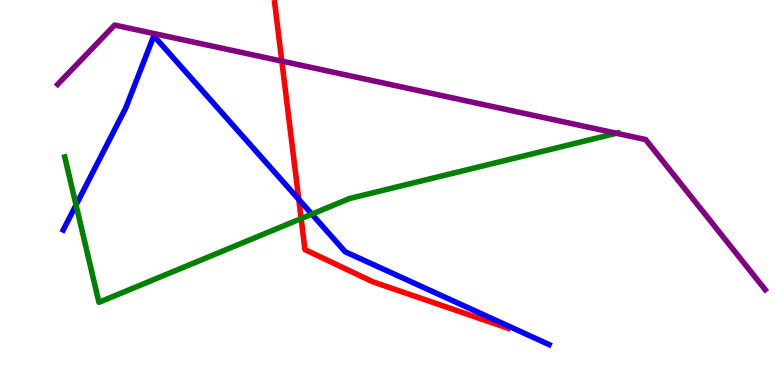[{'lines': ['blue', 'red'], 'intersections': [{'x': 3.86, 'y': 4.82}]}, {'lines': ['green', 'red'], 'intersections': [{'x': 3.89, 'y': 4.32}]}, {'lines': ['purple', 'red'], 'intersections': [{'x': 3.64, 'y': 8.41}]}, {'lines': ['blue', 'green'], 'intersections': [{'x': 0.981, 'y': 4.68}, {'x': 4.02, 'y': 4.44}]}, {'lines': ['blue', 'purple'], 'intersections': []}, {'lines': ['green', 'purple'], 'intersections': [{'x': 7.95, 'y': 6.54}]}]